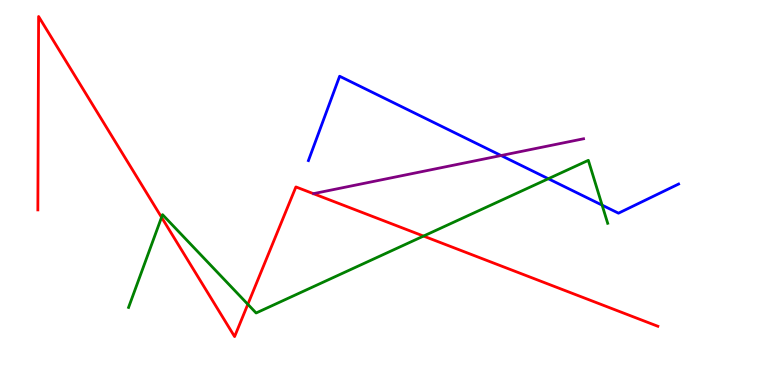[{'lines': ['blue', 'red'], 'intersections': []}, {'lines': ['green', 'red'], 'intersections': [{'x': 2.08, 'y': 4.36}, {'x': 3.2, 'y': 2.1}, {'x': 5.46, 'y': 3.87}]}, {'lines': ['purple', 'red'], 'intersections': []}, {'lines': ['blue', 'green'], 'intersections': [{'x': 7.08, 'y': 5.36}, {'x': 7.77, 'y': 4.67}]}, {'lines': ['blue', 'purple'], 'intersections': [{'x': 6.47, 'y': 5.96}]}, {'lines': ['green', 'purple'], 'intersections': []}]